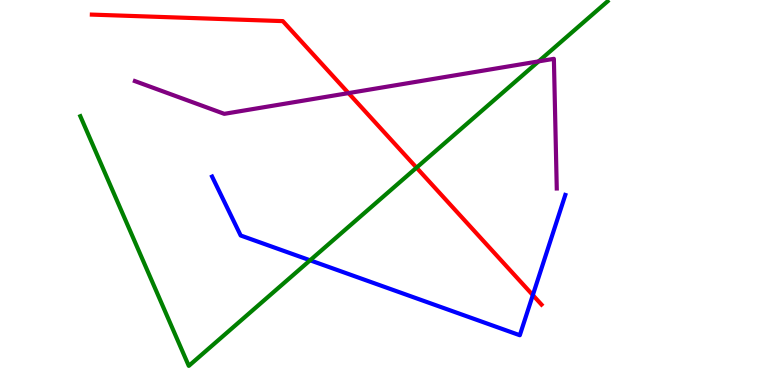[{'lines': ['blue', 'red'], 'intersections': [{'x': 6.88, 'y': 2.34}]}, {'lines': ['green', 'red'], 'intersections': [{'x': 5.37, 'y': 5.65}]}, {'lines': ['purple', 'red'], 'intersections': [{'x': 4.5, 'y': 7.58}]}, {'lines': ['blue', 'green'], 'intersections': [{'x': 4.0, 'y': 3.24}]}, {'lines': ['blue', 'purple'], 'intersections': []}, {'lines': ['green', 'purple'], 'intersections': [{'x': 6.95, 'y': 8.41}]}]